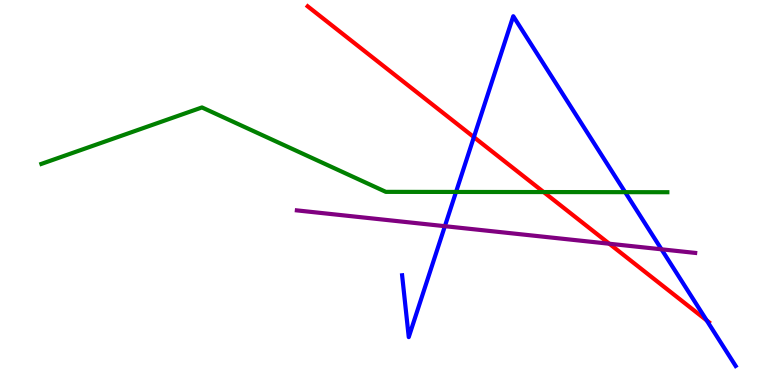[{'lines': ['blue', 'red'], 'intersections': [{'x': 6.11, 'y': 6.44}, {'x': 9.12, 'y': 1.68}]}, {'lines': ['green', 'red'], 'intersections': [{'x': 7.01, 'y': 5.01}]}, {'lines': ['purple', 'red'], 'intersections': [{'x': 7.86, 'y': 3.67}]}, {'lines': ['blue', 'green'], 'intersections': [{'x': 5.88, 'y': 5.01}, {'x': 8.07, 'y': 5.01}]}, {'lines': ['blue', 'purple'], 'intersections': [{'x': 5.74, 'y': 4.13}, {'x': 8.54, 'y': 3.52}]}, {'lines': ['green', 'purple'], 'intersections': []}]